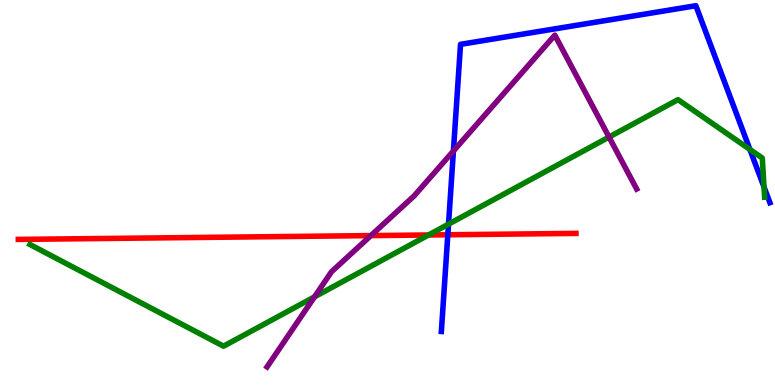[{'lines': ['blue', 'red'], 'intersections': [{'x': 5.78, 'y': 3.9}]}, {'lines': ['green', 'red'], 'intersections': [{'x': 5.53, 'y': 3.9}]}, {'lines': ['purple', 'red'], 'intersections': [{'x': 4.79, 'y': 3.88}]}, {'lines': ['blue', 'green'], 'intersections': [{'x': 5.79, 'y': 4.18}, {'x': 9.68, 'y': 6.12}, {'x': 9.86, 'y': 5.14}]}, {'lines': ['blue', 'purple'], 'intersections': [{'x': 5.85, 'y': 6.08}]}, {'lines': ['green', 'purple'], 'intersections': [{'x': 4.06, 'y': 2.29}, {'x': 7.86, 'y': 6.44}]}]